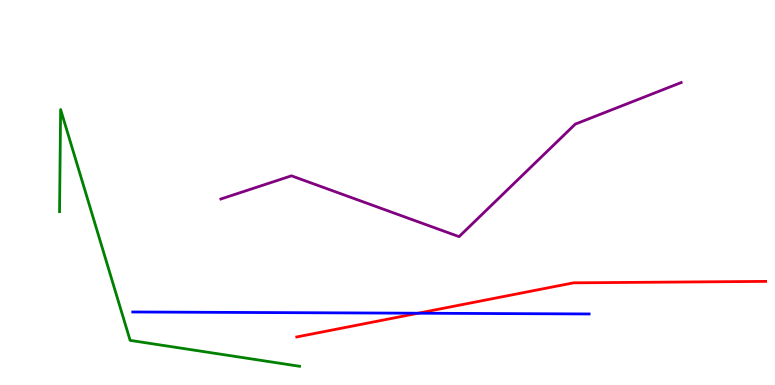[{'lines': ['blue', 'red'], 'intersections': [{'x': 5.4, 'y': 1.86}]}, {'lines': ['green', 'red'], 'intersections': []}, {'lines': ['purple', 'red'], 'intersections': []}, {'lines': ['blue', 'green'], 'intersections': []}, {'lines': ['blue', 'purple'], 'intersections': []}, {'lines': ['green', 'purple'], 'intersections': []}]